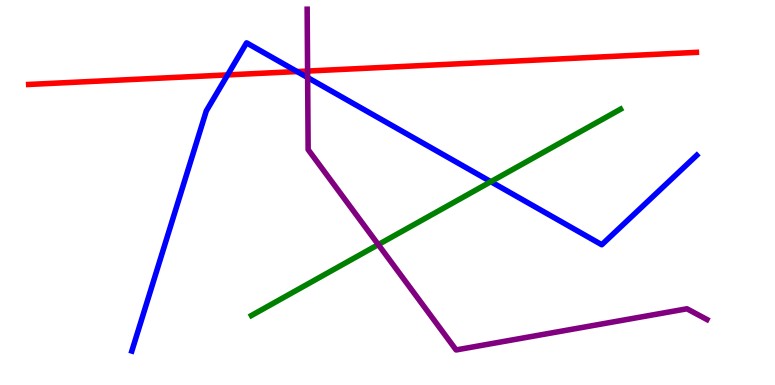[{'lines': ['blue', 'red'], 'intersections': [{'x': 2.94, 'y': 8.05}, {'x': 3.83, 'y': 8.14}]}, {'lines': ['green', 'red'], 'intersections': []}, {'lines': ['purple', 'red'], 'intersections': [{'x': 3.97, 'y': 8.15}]}, {'lines': ['blue', 'green'], 'intersections': [{'x': 6.33, 'y': 5.28}]}, {'lines': ['blue', 'purple'], 'intersections': [{'x': 3.97, 'y': 7.99}]}, {'lines': ['green', 'purple'], 'intersections': [{'x': 4.88, 'y': 3.65}]}]